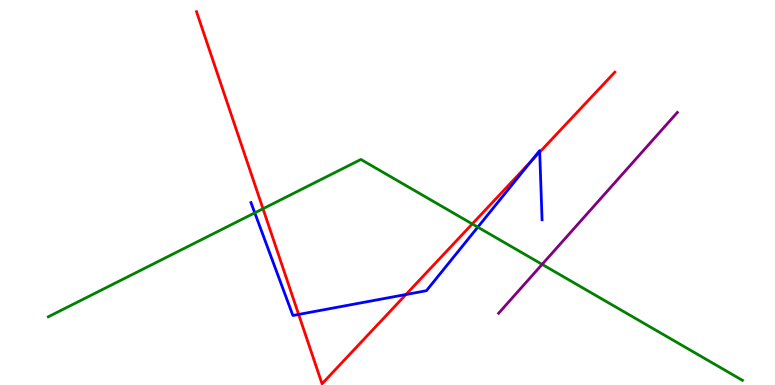[{'lines': ['blue', 'red'], 'intersections': [{'x': 3.85, 'y': 1.83}, {'x': 5.24, 'y': 2.35}, {'x': 6.85, 'y': 5.8}, {'x': 6.96, 'y': 6.05}]}, {'lines': ['green', 'red'], 'intersections': [{'x': 3.39, 'y': 4.58}, {'x': 6.09, 'y': 4.18}]}, {'lines': ['purple', 'red'], 'intersections': []}, {'lines': ['blue', 'green'], 'intersections': [{'x': 3.29, 'y': 4.47}, {'x': 6.17, 'y': 4.1}]}, {'lines': ['blue', 'purple'], 'intersections': []}, {'lines': ['green', 'purple'], 'intersections': [{'x': 7.0, 'y': 3.13}]}]